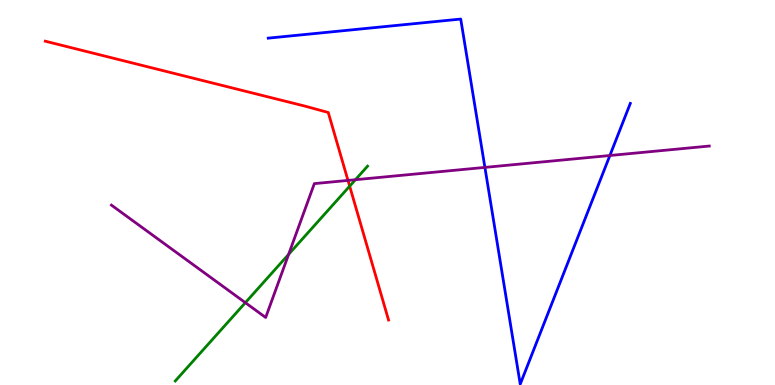[{'lines': ['blue', 'red'], 'intersections': []}, {'lines': ['green', 'red'], 'intersections': [{'x': 4.51, 'y': 5.16}]}, {'lines': ['purple', 'red'], 'intersections': [{'x': 4.49, 'y': 5.31}]}, {'lines': ['blue', 'green'], 'intersections': []}, {'lines': ['blue', 'purple'], 'intersections': [{'x': 6.26, 'y': 5.65}, {'x': 7.87, 'y': 5.96}]}, {'lines': ['green', 'purple'], 'intersections': [{'x': 3.17, 'y': 2.14}, {'x': 3.72, 'y': 3.39}, {'x': 4.59, 'y': 5.33}]}]